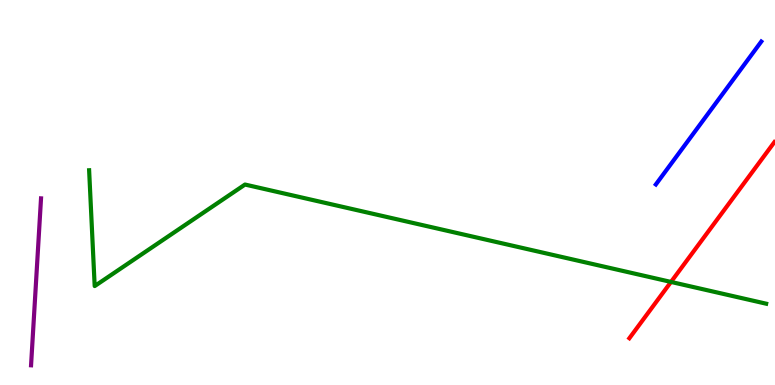[{'lines': ['blue', 'red'], 'intersections': []}, {'lines': ['green', 'red'], 'intersections': [{'x': 8.66, 'y': 2.68}]}, {'lines': ['purple', 'red'], 'intersections': []}, {'lines': ['blue', 'green'], 'intersections': []}, {'lines': ['blue', 'purple'], 'intersections': []}, {'lines': ['green', 'purple'], 'intersections': []}]